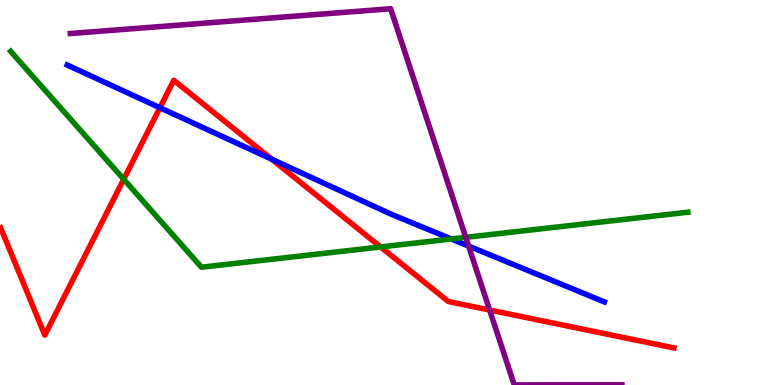[{'lines': ['blue', 'red'], 'intersections': [{'x': 2.06, 'y': 7.2}, {'x': 3.51, 'y': 5.86}]}, {'lines': ['green', 'red'], 'intersections': [{'x': 1.6, 'y': 5.34}, {'x': 4.91, 'y': 3.59}]}, {'lines': ['purple', 'red'], 'intersections': [{'x': 6.32, 'y': 1.95}]}, {'lines': ['blue', 'green'], 'intersections': [{'x': 5.82, 'y': 3.79}]}, {'lines': ['blue', 'purple'], 'intersections': [{'x': 6.05, 'y': 3.61}]}, {'lines': ['green', 'purple'], 'intersections': [{'x': 6.01, 'y': 3.84}]}]